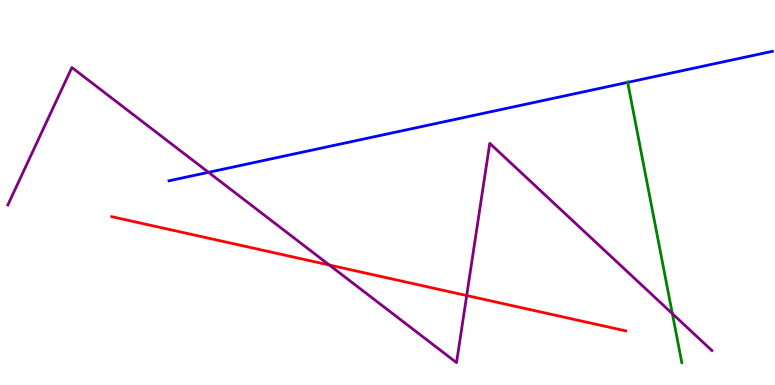[{'lines': ['blue', 'red'], 'intersections': []}, {'lines': ['green', 'red'], 'intersections': []}, {'lines': ['purple', 'red'], 'intersections': [{'x': 4.25, 'y': 3.12}, {'x': 6.02, 'y': 2.32}]}, {'lines': ['blue', 'green'], 'intersections': [{'x': 8.1, 'y': 7.86}]}, {'lines': ['blue', 'purple'], 'intersections': [{'x': 2.69, 'y': 5.52}]}, {'lines': ['green', 'purple'], 'intersections': [{'x': 8.68, 'y': 1.85}]}]